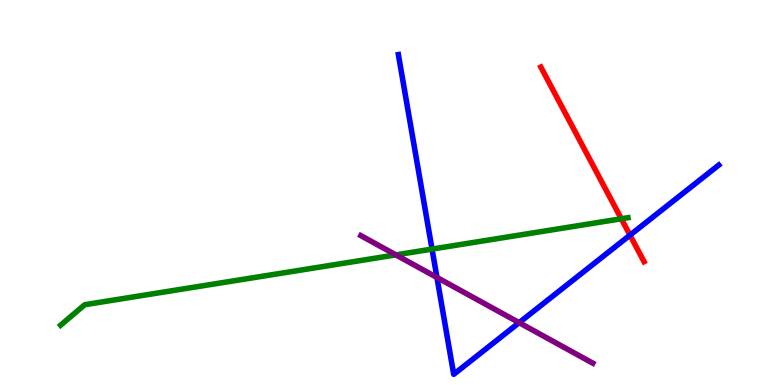[{'lines': ['blue', 'red'], 'intersections': [{'x': 8.13, 'y': 3.89}]}, {'lines': ['green', 'red'], 'intersections': [{'x': 8.02, 'y': 4.32}]}, {'lines': ['purple', 'red'], 'intersections': []}, {'lines': ['blue', 'green'], 'intersections': [{'x': 5.57, 'y': 3.53}]}, {'lines': ['blue', 'purple'], 'intersections': [{'x': 5.64, 'y': 2.79}, {'x': 6.7, 'y': 1.62}]}, {'lines': ['green', 'purple'], 'intersections': [{'x': 5.11, 'y': 3.38}]}]